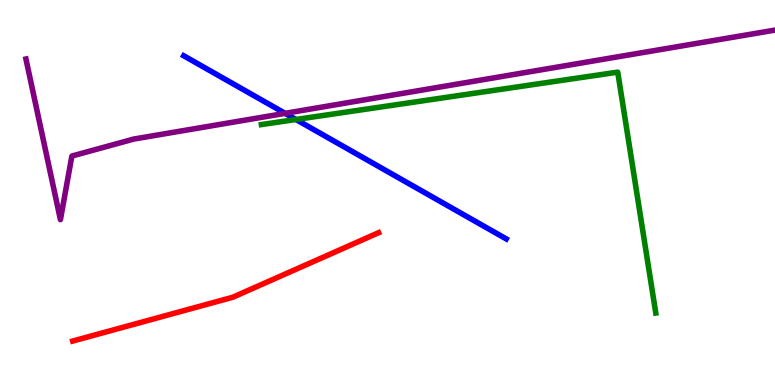[{'lines': ['blue', 'red'], 'intersections': []}, {'lines': ['green', 'red'], 'intersections': []}, {'lines': ['purple', 'red'], 'intersections': []}, {'lines': ['blue', 'green'], 'intersections': [{'x': 3.82, 'y': 6.9}]}, {'lines': ['blue', 'purple'], 'intersections': [{'x': 3.68, 'y': 7.06}]}, {'lines': ['green', 'purple'], 'intersections': []}]